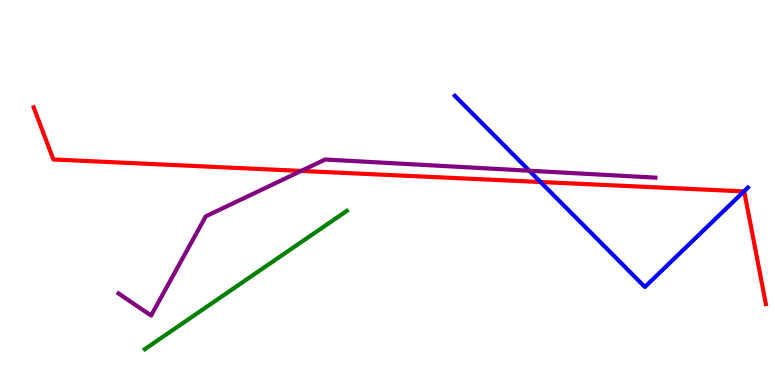[{'lines': ['blue', 'red'], 'intersections': [{'x': 6.97, 'y': 5.27}, {'x': 9.6, 'y': 5.03}]}, {'lines': ['green', 'red'], 'intersections': []}, {'lines': ['purple', 'red'], 'intersections': [{'x': 3.89, 'y': 5.56}]}, {'lines': ['blue', 'green'], 'intersections': []}, {'lines': ['blue', 'purple'], 'intersections': [{'x': 6.83, 'y': 5.57}]}, {'lines': ['green', 'purple'], 'intersections': []}]